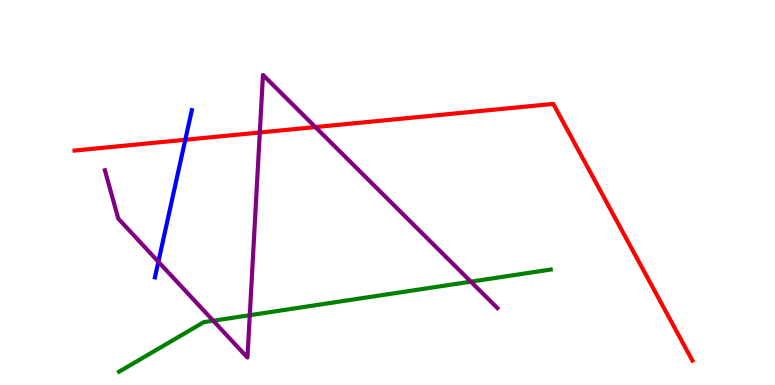[{'lines': ['blue', 'red'], 'intersections': [{'x': 2.39, 'y': 6.37}]}, {'lines': ['green', 'red'], 'intersections': []}, {'lines': ['purple', 'red'], 'intersections': [{'x': 3.35, 'y': 6.56}, {'x': 4.07, 'y': 6.7}]}, {'lines': ['blue', 'green'], 'intersections': []}, {'lines': ['blue', 'purple'], 'intersections': [{'x': 2.04, 'y': 3.2}]}, {'lines': ['green', 'purple'], 'intersections': [{'x': 2.75, 'y': 1.67}, {'x': 3.22, 'y': 1.81}, {'x': 6.08, 'y': 2.68}]}]